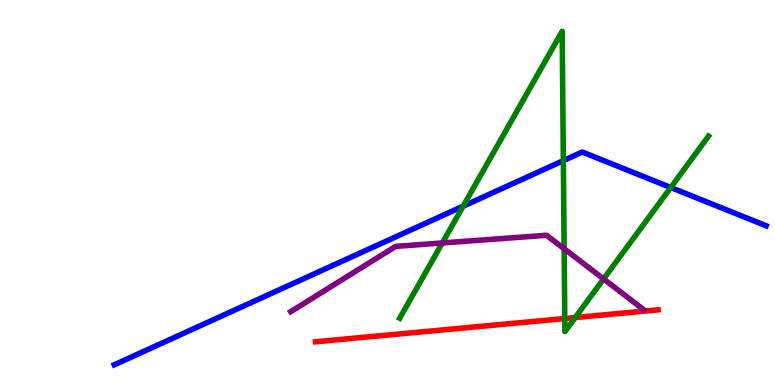[{'lines': ['blue', 'red'], 'intersections': []}, {'lines': ['green', 'red'], 'intersections': [{'x': 7.29, 'y': 1.73}, {'x': 7.42, 'y': 1.75}]}, {'lines': ['purple', 'red'], 'intersections': []}, {'lines': ['blue', 'green'], 'intersections': [{'x': 5.98, 'y': 4.64}, {'x': 7.27, 'y': 5.83}, {'x': 8.66, 'y': 5.13}]}, {'lines': ['blue', 'purple'], 'intersections': []}, {'lines': ['green', 'purple'], 'intersections': [{'x': 5.71, 'y': 3.69}, {'x': 7.28, 'y': 3.54}, {'x': 7.79, 'y': 2.75}]}]